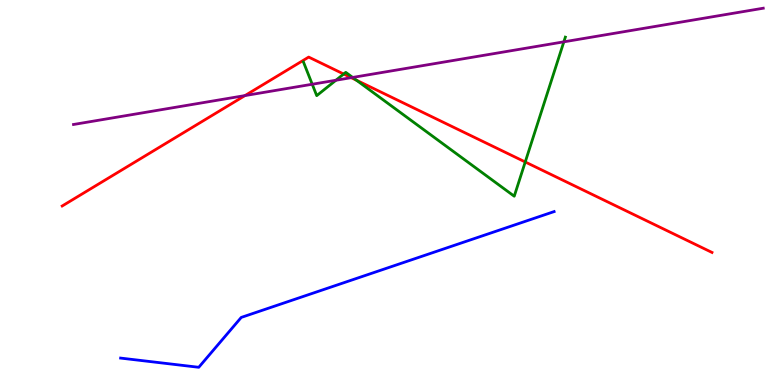[{'lines': ['blue', 'red'], 'intersections': []}, {'lines': ['green', 'red'], 'intersections': [{'x': 4.43, 'y': 8.08}, {'x': 4.6, 'y': 7.92}, {'x': 6.78, 'y': 5.79}]}, {'lines': ['purple', 'red'], 'intersections': [{'x': 3.16, 'y': 7.52}, {'x': 4.53, 'y': 7.98}]}, {'lines': ['blue', 'green'], 'intersections': []}, {'lines': ['blue', 'purple'], 'intersections': []}, {'lines': ['green', 'purple'], 'intersections': [{'x': 4.03, 'y': 7.81}, {'x': 4.33, 'y': 7.92}, {'x': 4.55, 'y': 7.99}, {'x': 7.28, 'y': 8.91}]}]